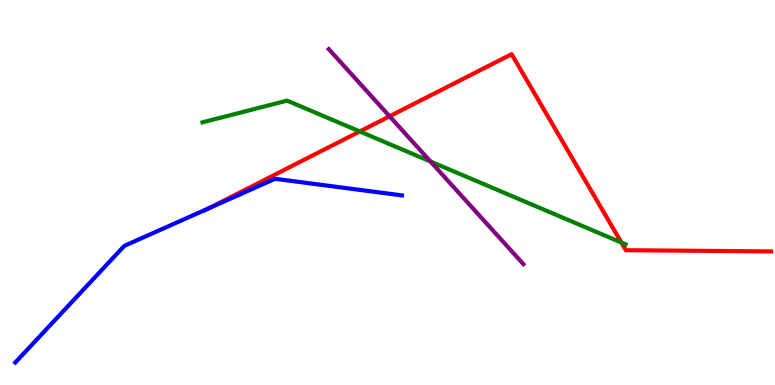[{'lines': ['blue', 'red'], 'intersections': [{'x': 2.7, 'y': 4.6}]}, {'lines': ['green', 'red'], 'intersections': [{'x': 4.64, 'y': 6.59}, {'x': 8.02, 'y': 3.7}]}, {'lines': ['purple', 'red'], 'intersections': [{'x': 5.03, 'y': 6.98}]}, {'lines': ['blue', 'green'], 'intersections': []}, {'lines': ['blue', 'purple'], 'intersections': []}, {'lines': ['green', 'purple'], 'intersections': [{'x': 5.55, 'y': 5.81}]}]